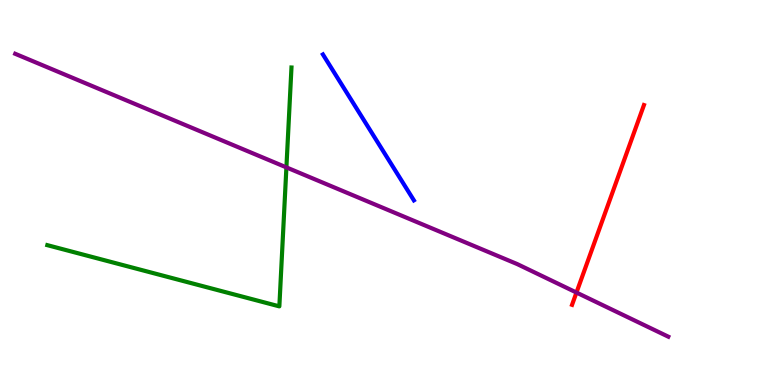[{'lines': ['blue', 'red'], 'intersections': []}, {'lines': ['green', 'red'], 'intersections': []}, {'lines': ['purple', 'red'], 'intersections': [{'x': 7.44, 'y': 2.4}]}, {'lines': ['blue', 'green'], 'intersections': []}, {'lines': ['blue', 'purple'], 'intersections': []}, {'lines': ['green', 'purple'], 'intersections': [{'x': 3.7, 'y': 5.65}]}]